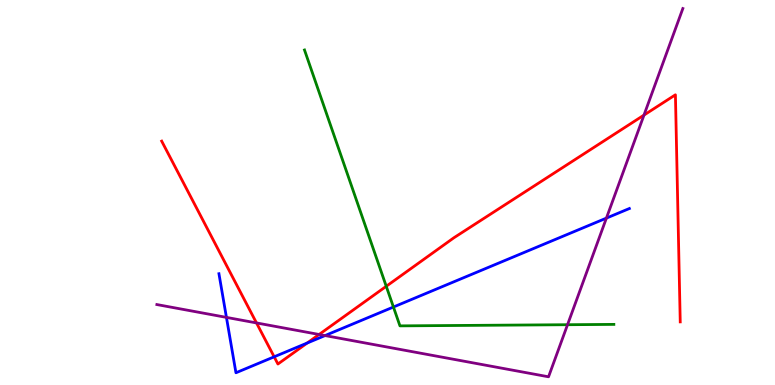[{'lines': ['blue', 'red'], 'intersections': [{'x': 3.54, 'y': 0.732}, {'x': 3.96, 'y': 1.09}]}, {'lines': ['green', 'red'], 'intersections': [{'x': 4.98, 'y': 2.56}]}, {'lines': ['purple', 'red'], 'intersections': [{'x': 3.31, 'y': 1.61}, {'x': 4.12, 'y': 1.31}, {'x': 8.31, 'y': 7.01}]}, {'lines': ['blue', 'green'], 'intersections': [{'x': 5.08, 'y': 2.03}]}, {'lines': ['blue', 'purple'], 'intersections': [{'x': 2.92, 'y': 1.76}, {'x': 4.19, 'y': 1.28}, {'x': 7.82, 'y': 4.33}]}, {'lines': ['green', 'purple'], 'intersections': [{'x': 7.32, 'y': 1.57}]}]